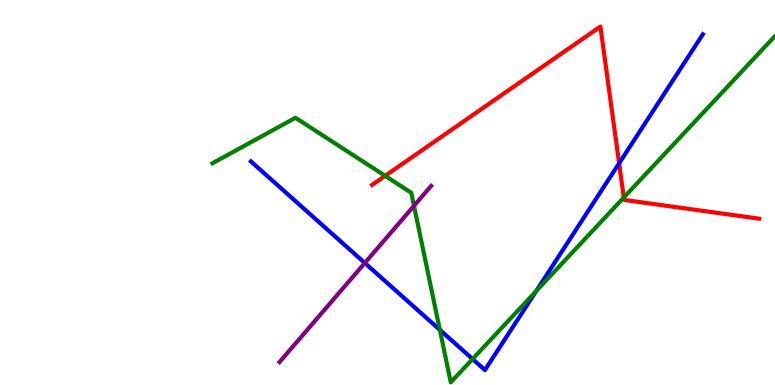[{'lines': ['blue', 'red'], 'intersections': [{'x': 7.99, 'y': 5.76}]}, {'lines': ['green', 'red'], 'intersections': [{'x': 4.97, 'y': 5.43}, {'x': 8.05, 'y': 4.87}]}, {'lines': ['purple', 'red'], 'intersections': []}, {'lines': ['blue', 'green'], 'intersections': [{'x': 5.68, 'y': 1.43}, {'x': 6.1, 'y': 0.675}, {'x': 6.92, 'y': 2.44}]}, {'lines': ['blue', 'purple'], 'intersections': [{'x': 4.71, 'y': 3.17}]}, {'lines': ['green', 'purple'], 'intersections': [{'x': 5.34, 'y': 4.65}]}]